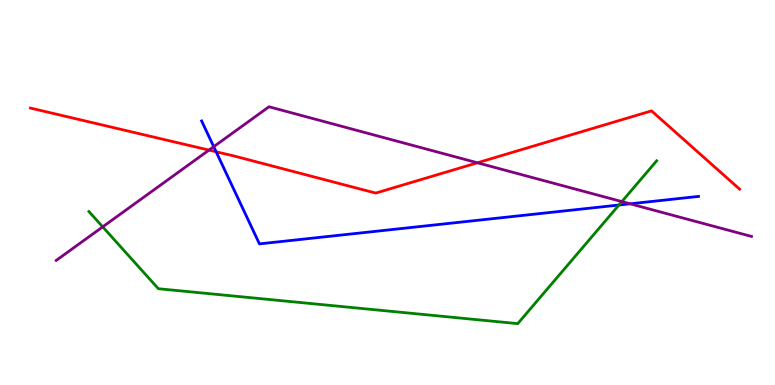[{'lines': ['blue', 'red'], 'intersections': [{'x': 2.79, 'y': 6.06}]}, {'lines': ['green', 'red'], 'intersections': []}, {'lines': ['purple', 'red'], 'intersections': [{'x': 2.7, 'y': 6.1}, {'x': 6.16, 'y': 5.77}]}, {'lines': ['blue', 'green'], 'intersections': [{'x': 7.99, 'y': 4.67}]}, {'lines': ['blue', 'purple'], 'intersections': [{'x': 2.76, 'y': 6.19}, {'x': 8.13, 'y': 4.71}]}, {'lines': ['green', 'purple'], 'intersections': [{'x': 1.33, 'y': 4.11}, {'x': 8.02, 'y': 4.76}]}]